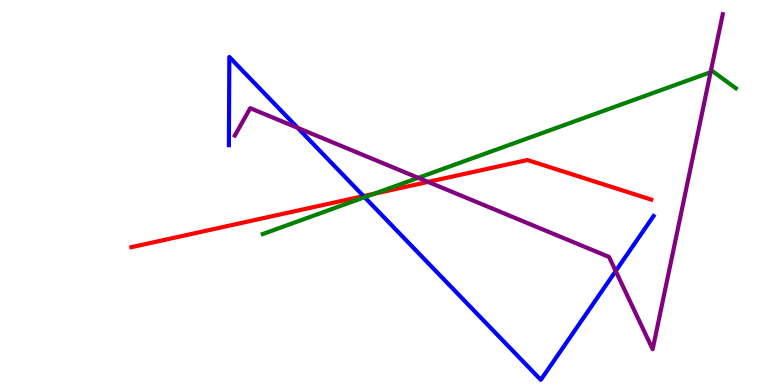[{'lines': ['blue', 'red'], 'intersections': [{'x': 4.69, 'y': 4.91}]}, {'lines': ['green', 'red'], 'intersections': [{'x': 4.83, 'y': 4.97}]}, {'lines': ['purple', 'red'], 'intersections': [{'x': 5.52, 'y': 5.28}]}, {'lines': ['blue', 'green'], 'intersections': [{'x': 4.7, 'y': 4.88}]}, {'lines': ['blue', 'purple'], 'intersections': [{'x': 3.84, 'y': 6.68}, {'x': 7.94, 'y': 2.96}]}, {'lines': ['green', 'purple'], 'intersections': [{'x': 5.4, 'y': 5.38}, {'x': 9.17, 'y': 8.12}]}]